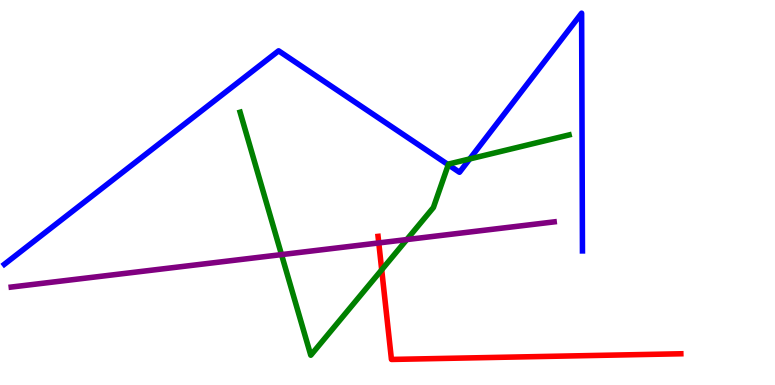[{'lines': ['blue', 'red'], 'intersections': []}, {'lines': ['green', 'red'], 'intersections': [{'x': 4.93, 'y': 2.99}]}, {'lines': ['purple', 'red'], 'intersections': [{'x': 4.89, 'y': 3.69}]}, {'lines': ['blue', 'green'], 'intersections': [{'x': 5.78, 'y': 5.72}, {'x': 6.06, 'y': 5.87}]}, {'lines': ['blue', 'purple'], 'intersections': []}, {'lines': ['green', 'purple'], 'intersections': [{'x': 3.63, 'y': 3.39}, {'x': 5.25, 'y': 3.78}]}]